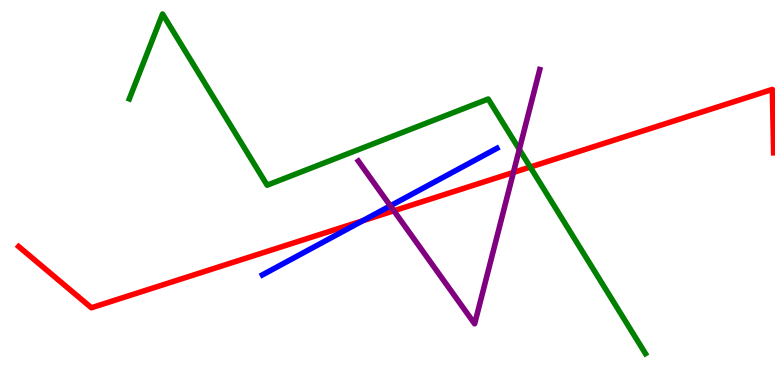[{'lines': ['blue', 'red'], 'intersections': [{'x': 4.68, 'y': 4.27}]}, {'lines': ['green', 'red'], 'intersections': [{'x': 6.84, 'y': 5.66}]}, {'lines': ['purple', 'red'], 'intersections': [{'x': 5.08, 'y': 4.53}, {'x': 6.62, 'y': 5.52}]}, {'lines': ['blue', 'green'], 'intersections': []}, {'lines': ['blue', 'purple'], 'intersections': [{'x': 5.04, 'y': 4.65}]}, {'lines': ['green', 'purple'], 'intersections': [{'x': 6.7, 'y': 6.12}]}]